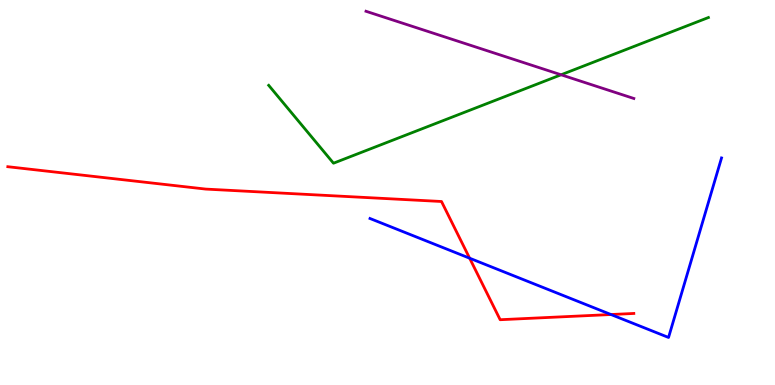[{'lines': ['blue', 'red'], 'intersections': [{'x': 6.06, 'y': 3.29}, {'x': 7.88, 'y': 1.83}]}, {'lines': ['green', 'red'], 'intersections': []}, {'lines': ['purple', 'red'], 'intersections': []}, {'lines': ['blue', 'green'], 'intersections': []}, {'lines': ['blue', 'purple'], 'intersections': []}, {'lines': ['green', 'purple'], 'intersections': [{'x': 7.24, 'y': 8.06}]}]